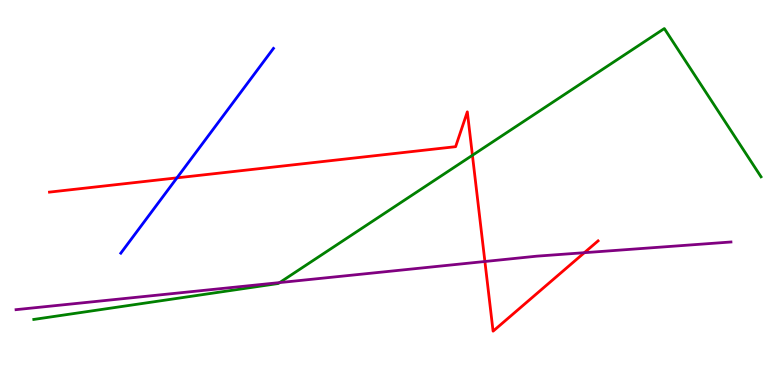[{'lines': ['blue', 'red'], 'intersections': [{'x': 2.28, 'y': 5.38}]}, {'lines': ['green', 'red'], 'intersections': [{'x': 6.1, 'y': 5.97}]}, {'lines': ['purple', 'red'], 'intersections': [{'x': 6.26, 'y': 3.21}, {'x': 7.54, 'y': 3.44}]}, {'lines': ['blue', 'green'], 'intersections': []}, {'lines': ['blue', 'purple'], 'intersections': []}, {'lines': ['green', 'purple'], 'intersections': [{'x': 3.61, 'y': 2.66}]}]